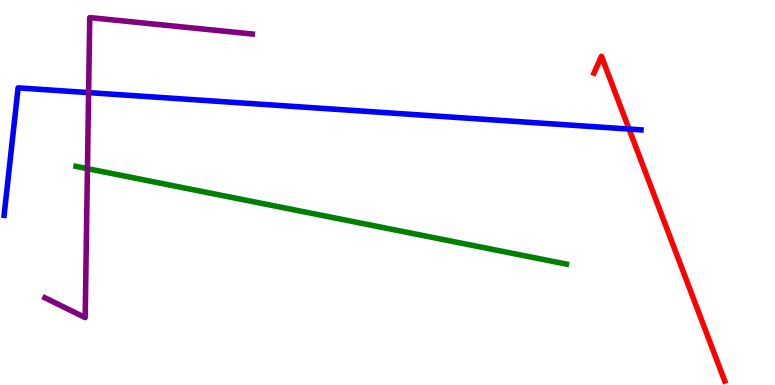[{'lines': ['blue', 'red'], 'intersections': [{'x': 8.12, 'y': 6.65}]}, {'lines': ['green', 'red'], 'intersections': []}, {'lines': ['purple', 'red'], 'intersections': []}, {'lines': ['blue', 'green'], 'intersections': []}, {'lines': ['blue', 'purple'], 'intersections': [{'x': 1.14, 'y': 7.59}]}, {'lines': ['green', 'purple'], 'intersections': [{'x': 1.13, 'y': 5.62}]}]